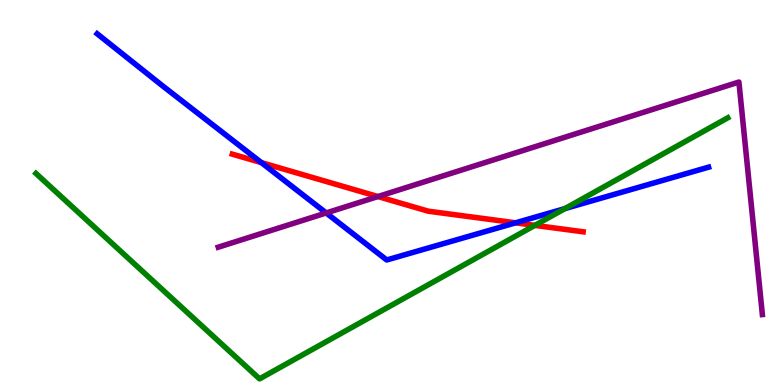[{'lines': ['blue', 'red'], 'intersections': [{'x': 3.37, 'y': 5.78}, {'x': 6.65, 'y': 4.21}]}, {'lines': ['green', 'red'], 'intersections': [{'x': 6.9, 'y': 4.15}]}, {'lines': ['purple', 'red'], 'intersections': [{'x': 4.88, 'y': 4.9}]}, {'lines': ['blue', 'green'], 'intersections': [{'x': 7.29, 'y': 4.58}]}, {'lines': ['blue', 'purple'], 'intersections': [{'x': 4.21, 'y': 4.47}]}, {'lines': ['green', 'purple'], 'intersections': []}]